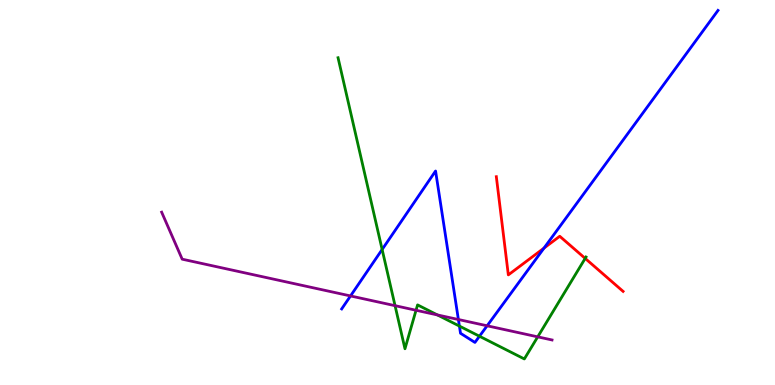[{'lines': ['blue', 'red'], 'intersections': [{'x': 7.02, 'y': 3.56}]}, {'lines': ['green', 'red'], 'intersections': [{'x': 7.55, 'y': 3.29}]}, {'lines': ['purple', 'red'], 'intersections': []}, {'lines': ['blue', 'green'], 'intersections': [{'x': 4.93, 'y': 3.52}, {'x': 5.93, 'y': 1.53}, {'x': 6.19, 'y': 1.27}]}, {'lines': ['blue', 'purple'], 'intersections': [{'x': 4.52, 'y': 2.31}, {'x': 5.91, 'y': 1.7}, {'x': 6.29, 'y': 1.54}]}, {'lines': ['green', 'purple'], 'intersections': [{'x': 5.1, 'y': 2.06}, {'x': 5.37, 'y': 1.94}, {'x': 5.64, 'y': 1.82}, {'x': 6.94, 'y': 1.25}]}]